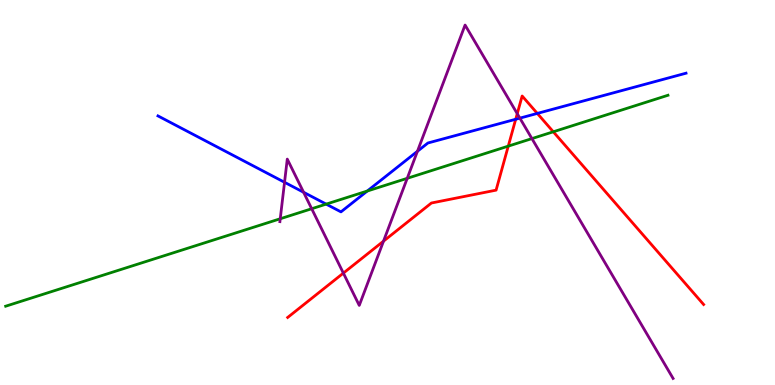[{'lines': ['blue', 'red'], 'intersections': [{'x': 6.65, 'y': 6.9}, {'x': 6.93, 'y': 7.05}]}, {'lines': ['green', 'red'], 'intersections': [{'x': 6.56, 'y': 6.2}, {'x': 7.14, 'y': 6.58}]}, {'lines': ['purple', 'red'], 'intersections': [{'x': 4.43, 'y': 2.91}, {'x': 4.95, 'y': 3.74}, {'x': 6.67, 'y': 7.05}]}, {'lines': ['blue', 'green'], 'intersections': [{'x': 4.21, 'y': 4.7}, {'x': 4.74, 'y': 5.04}]}, {'lines': ['blue', 'purple'], 'intersections': [{'x': 3.67, 'y': 5.27}, {'x': 3.92, 'y': 5.01}, {'x': 5.39, 'y': 6.07}, {'x': 6.71, 'y': 6.93}]}, {'lines': ['green', 'purple'], 'intersections': [{'x': 3.62, 'y': 4.32}, {'x': 4.02, 'y': 4.58}, {'x': 5.25, 'y': 5.37}, {'x': 6.86, 'y': 6.4}]}]